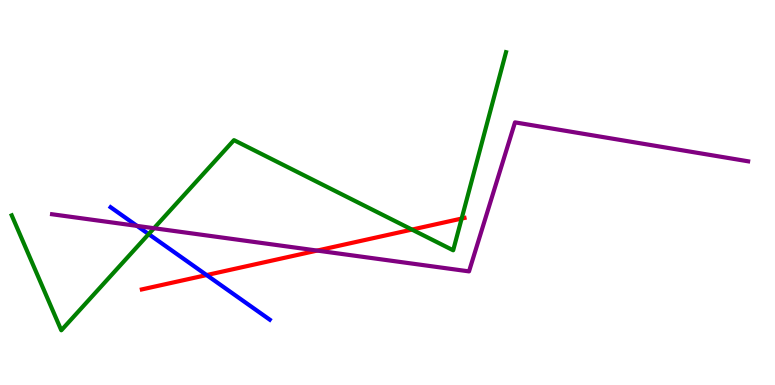[{'lines': ['blue', 'red'], 'intersections': [{'x': 2.67, 'y': 2.86}]}, {'lines': ['green', 'red'], 'intersections': [{'x': 5.32, 'y': 4.04}, {'x': 5.96, 'y': 4.32}]}, {'lines': ['purple', 'red'], 'intersections': [{'x': 4.09, 'y': 3.49}]}, {'lines': ['blue', 'green'], 'intersections': [{'x': 1.92, 'y': 3.92}]}, {'lines': ['blue', 'purple'], 'intersections': [{'x': 1.77, 'y': 4.13}]}, {'lines': ['green', 'purple'], 'intersections': [{'x': 1.99, 'y': 4.07}]}]